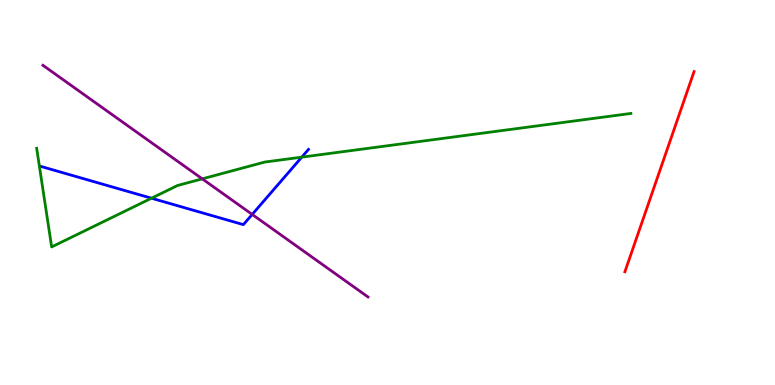[{'lines': ['blue', 'red'], 'intersections': []}, {'lines': ['green', 'red'], 'intersections': []}, {'lines': ['purple', 'red'], 'intersections': []}, {'lines': ['blue', 'green'], 'intersections': [{'x': 1.95, 'y': 4.85}, {'x': 3.89, 'y': 5.92}]}, {'lines': ['blue', 'purple'], 'intersections': [{'x': 3.25, 'y': 4.43}]}, {'lines': ['green', 'purple'], 'intersections': [{'x': 2.61, 'y': 5.35}]}]